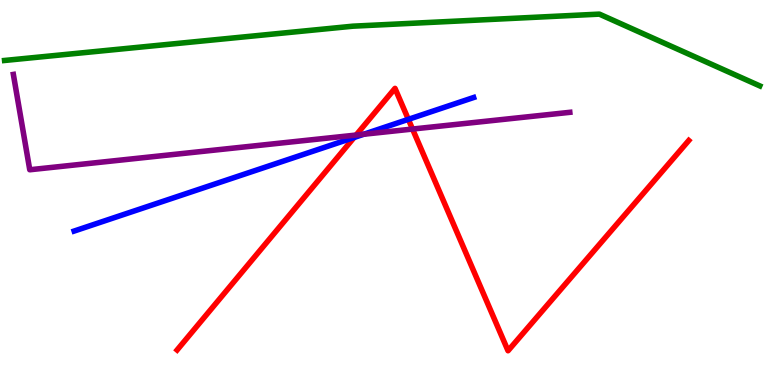[{'lines': ['blue', 'red'], 'intersections': [{'x': 4.57, 'y': 6.43}, {'x': 5.27, 'y': 6.9}]}, {'lines': ['green', 'red'], 'intersections': []}, {'lines': ['purple', 'red'], 'intersections': [{'x': 4.6, 'y': 6.49}, {'x': 5.32, 'y': 6.65}]}, {'lines': ['blue', 'green'], 'intersections': []}, {'lines': ['blue', 'purple'], 'intersections': [{'x': 4.69, 'y': 6.51}]}, {'lines': ['green', 'purple'], 'intersections': []}]